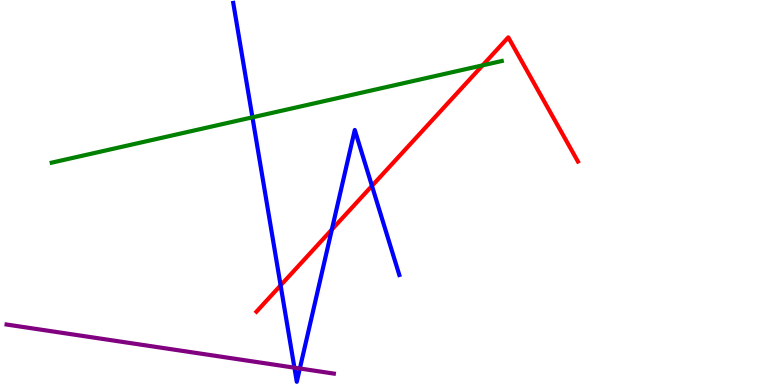[{'lines': ['blue', 'red'], 'intersections': [{'x': 3.62, 'y': 2.59}, {'x': 4.28, 'y': 4.04}, {'x': 4.8, 'y': 5.17}]}, {'lines': ['green', 'red'], 'intersections': [{'x': 6.23, 'y': 8.3}]}, {'lines': ['purple', 'red'], 'intersections': []}, {'lines': ['blue', 'green'], 'intersections': [{'x': 3.26, 'y': 6.95}]}, {'lines': ['blue', 'purple'], 'intersections': [{'x': 3.8, 'y': 0.45}, {'x': 3.87, 'y': 0.429}]}, {'lines': ['green', 'purple'], 'intersections': []}]